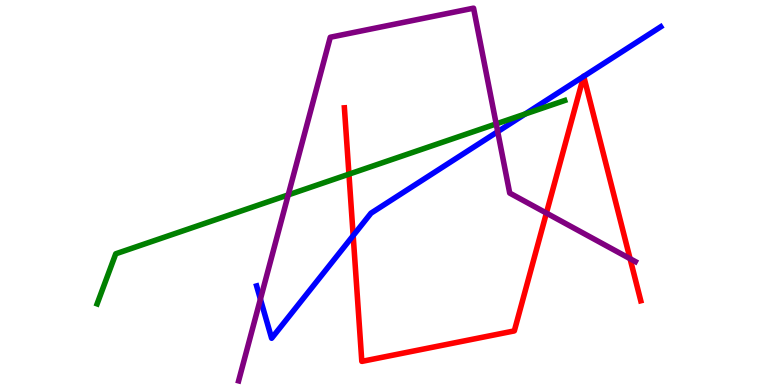[{'lines': ['blue', 'red'], 'intersections': [{'x': 4.56, 'y': 3.88}, {'x': 7.53, 'y': 8.02}, {'x': 7.53, 'y': 8.02}]}, {'lines': ['green', 'red'], 'intersections': [{'x': 4.5, 'y': 5.48}]}, {'lines': ['purple', 'red'], 'intersections': [{'x': 7.05, 'y': 4.47}, {'x': 8.13, 'y': 3.28}]}, {'lines': ['blue', 'green'], 'intersections': [{'x': 6.78, 'y': 7.04}]}, {'lines': ['blue', 'purple'], 'intersections': [{'x': 3.36, 'y': 2.23}, {'x': 6.42, 'y': 6.58}]}, {'lines': ['green', 'purple'], 'intersections': [{'x': 3.72, 'y': 4.94}, {'x': 6.4, 'y': 6.78}]}]